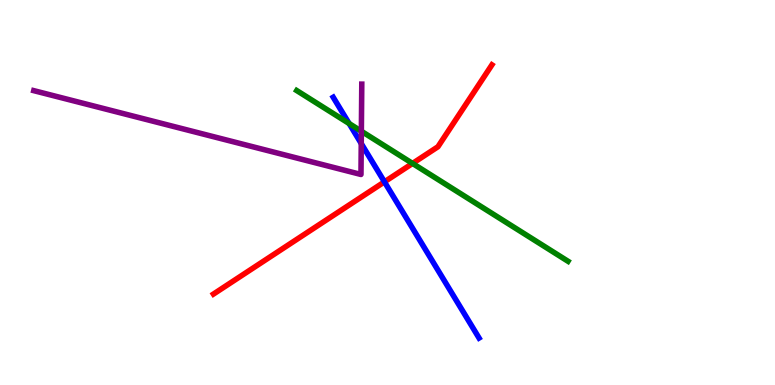[{'lines': ['blue', 'red'], 'intersections': [{'x': 4.96, 'y': 5.28}]}, {'lines': ['green', 'red'], 'intersections': [{'x': 5.32, 'y': 5.76}]}, {'lines': ['purple', 'red'], 'intersections': []}, {'lines': ['blue', 'green'], 'intersections': [{'x': 4.5, 'y': 6.79}]}, {'lines': ['blue', 'purple'], 'intersections': [{'x': 4.66, 'y': 6.27}]}, {'lines': ['green', 'purple'], 'intersections': [{'x': 4.66, 'y': 6.59}]}]